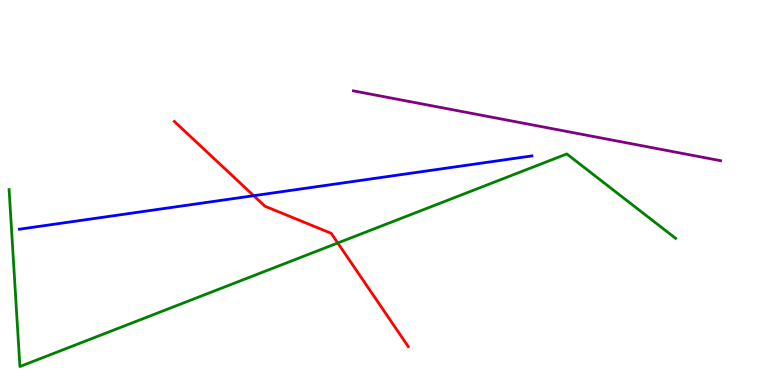[{'lines': ['blue', 'red'], 'intersections': [{'x': 3.27, 'y': 4.92}]}, {'lines': ['green', 'red'], 'intersections': [{'x': 4.36, 'y': 3.69}]}, {'lines': ['purple', 'red'], 'intersections': []}, {'lines': ['blue', 'green'], 'intersections': []}, {'lines': ['blue', 'purple'], 'intersections': []}, {'lines': ['green', 'purple'], 'intersections': []}]